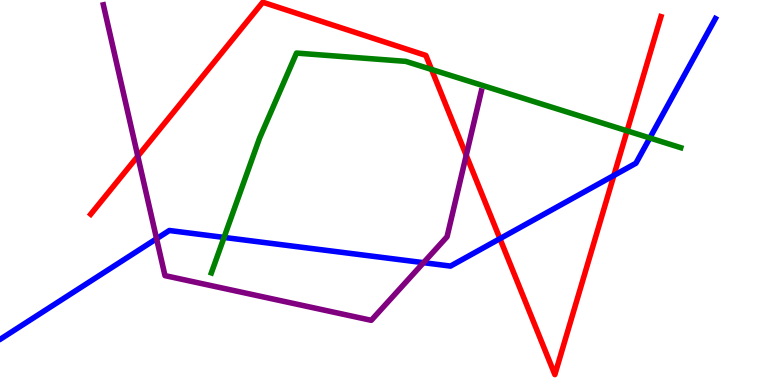[{'lines': ['blue', 'red'], 'intersections': [{'x': 6.45, 'y': 3.8}, {'x': 7.92, 'y': 5.44}]}, {'lines': ['green', 'red'], 'intersections': [{'x': 5.57, 'y': 8.2}, {'x': 8.09, 'y': 6.6}]}, {'lines': ['purple', 'red'], 'intersections': [{'x': 1.78, 'y': 5.94}, {'x': 6.02, 'y': 5.97}]}, {'lines': ['blue', 'green'], 'intersections': [{'x': 2.89, 'y': 3.83}, {'x': 8.38, 'y': 6.42}]}, {'lines': ['blue', 'purple'], 'intersections': [{'x': 2.02, 'y': 3.8}, {'x': 5.46, 'y': 3.18}]}, {'lines': ['green', 'purple'], 'intersections': []}]